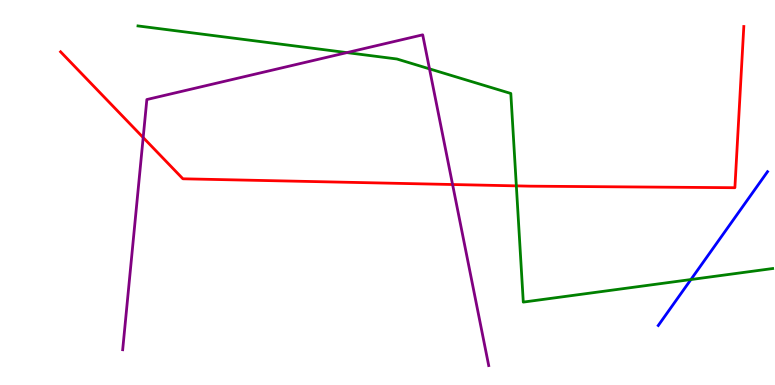[{'lines': ['blue', 'red'], 'intersections': []}, {'lines': ['green', 'red'], 'intersections': [{'x': 6.66, 'y': 5.17}]}, {'lines': ['purple', 'red'], 'intersections': [{'x': 1.85, 'y': 6.43}, {'x': 5.84, 'y': 5.21}]}, {'lines': ['blue', 'green'], 'intersections': [{'x': 8.91, 'y': 2.74}]}, {'lines': ['blue', 'purple'], 'intersections': []}, {'lines': ['green', 'purple'], 'intersections': [{'x': 4.48, 'y': 8.63}, {'x': 5.54, 'y': 8.21}]}]